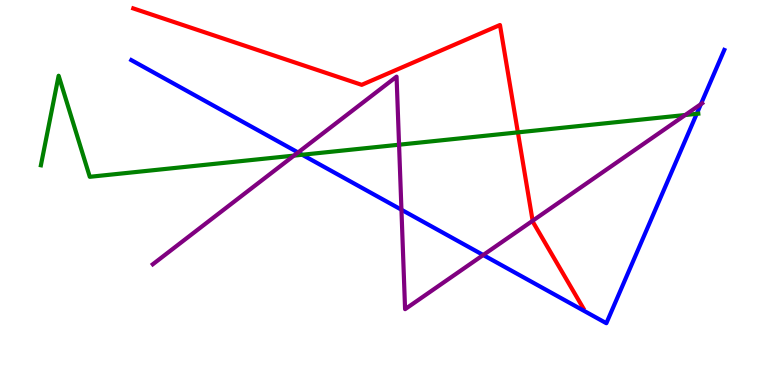[{'lines': ['blue', 'red'], 'intersections': []}, {'lines': ['green', 'red'], 'intersections': [{'x': 6.68, 'y': 6.56}]}, {'lines': ['purple', 'red'], 'intersections': [{'x': 6.87, 'y': 4.27}]}, {'lines': ['blue', 'green'], 'intersections': [{'x': 3.9, 'y': 5.98}, {'x': 8.99, 'y': 7.04}]}, {'lines': ['blue', 'purple'], 'intersections': [{'x': 3.85, 'y': 6.04}, {'x': 5.18, 'y': 4.55}, {'x': 6.24, 'y': 3.38}, {'x': 9.04, 'y': 7.29}]}, {'lines': ['green', 'purple'], 'intersections': [{'x': 3.79, 'y': 5.96}, {'x': 5.15, 'y': 6.24}, {'x': 8.84, 'y': 7.01}]}]